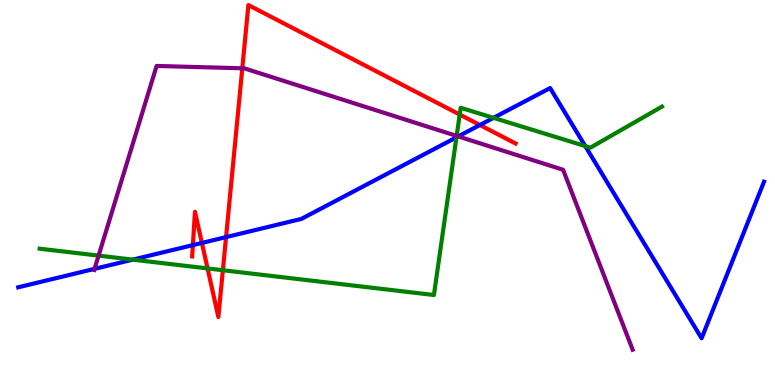[{'lines': ['blue', 'red'], 'intersections': [{'x': 2.49, 'y': 3.63}, {'x': 2.61, 'y': 3.69}, {'x': 2.92, 'y': 3.84}, {'x': 6.19, 'y': 6.75}]}, {'lines': ['green', 'red'], 'intersections': [{'x': 2.68, 'y': 3.03}, {'x': 2.88, 'y': 2.98}, {'x': 5.93, 'y': 7.02}]}, {'lines': ['purple', 'red'], 'intersections': [{'x': 3.13, 'y': 8.23}]}, {'lines': ['blue', 'green'], 'intersections': [{'x': 1.71, 'y': 3.26}, {'x': 5.89, 'y': 6.43}, {'x': 6.37, 'y': 6.94}, {'x': 7.55, 'y': 6.21}]}, {'lines': ['blue', 'purple'], 'intersections': [{'x': 1.22, 'y': 3.02}, {'x': 5.91, 'y': 6.46}]}, {'lines': ['green', 'purple'], 'intersections': [{'x': 1.27, 'y': 3.36}, {'x': 5.89, 'y': 6.47}]}]